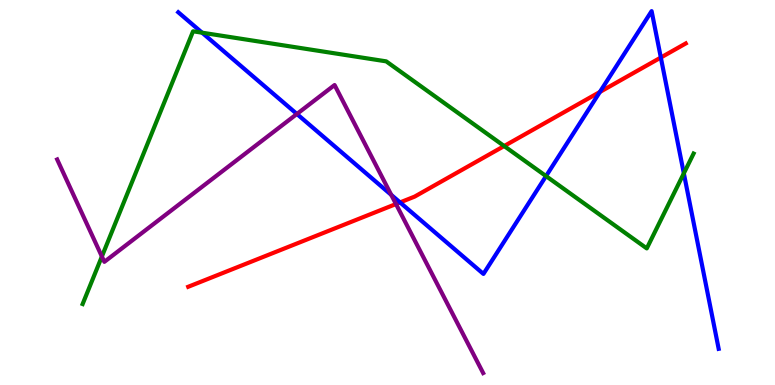[{'lines': ['blue', 'red'], 'intersections': [{'x': 5.16, 'y': 4.74}, {'x': 7.74, 'y': 7.61}, {'x': 8.53, 'y': 8.51}]}, {'lines': ['green', 'red'], 'intersections': [{'x': 6.51, 'y': 6.21}]}, {'lines': ['purple', 'red'], 'intersections': [{'x': 5.11, 'y': 4.7}]}, {'lines': ['blue', 'green'], 'intersections': [{'x': 2.61, 'y': 9.15}, {'x': 7.05, 'y': 5.43}, {'x': 8.82, 'y': 5.5}]}, {'lines': ['blue', 'purple'], 'intersections': [{'x': 3.83, 'y': 7.04}, {'x': 5.05, 'y': 4.94}]}, {'lines': ['green', 'purple'], 'intersections': [{'x': 1.31, 'y': 3.34}]}]